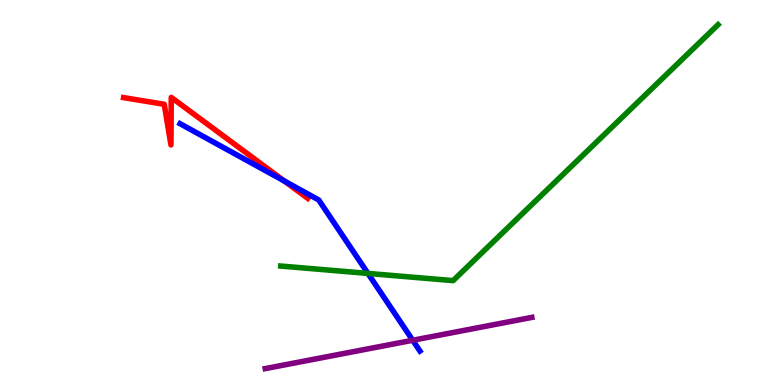[{'lines': ['blue', 'red'], 'intersections': [{'x': 3.67, 'y': 5.3}]}, {'lines': ['green', 'red'], 'intersections': []}, {'lines': ['purple', 'red'], 'intersections': []}, {'lines': ['blue', 'green'], 'intersections': [{'x': 4.75, 'y': 2.9}]}, {'lines': ['blue', 'purple'], 'intersections': [{'x': 5.33, 'y': 1.16}]}, {'lines': ['green', 'purple'], 'intersections': []}]